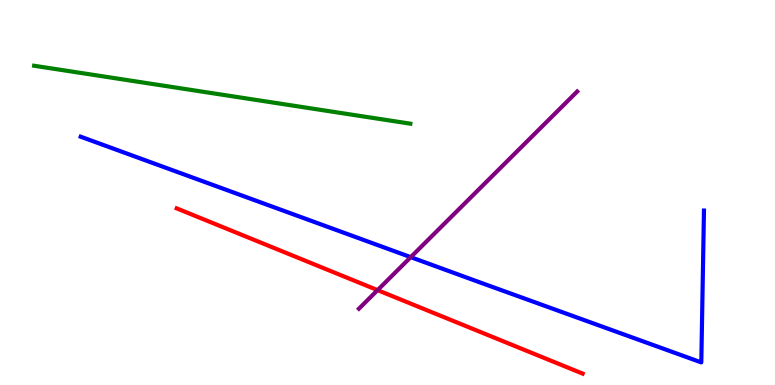[{'lines': ['blue', 'red'], 'intersections': []}, {'lines': ['green', 'red'], 'intersections': []}, {'lines': ['purple', 'red'], 'intersections': [{'x': 4.87, 'y': 2.46}]}, {'lines': ['blue', 'green'], 'intersections': []}, {'lines': ['blue', 'purple'], 'intersections': [{'x': 5.3, 'y': 3.32}]}, {'lines': ['green', 'purple'], 'intersections': []}]